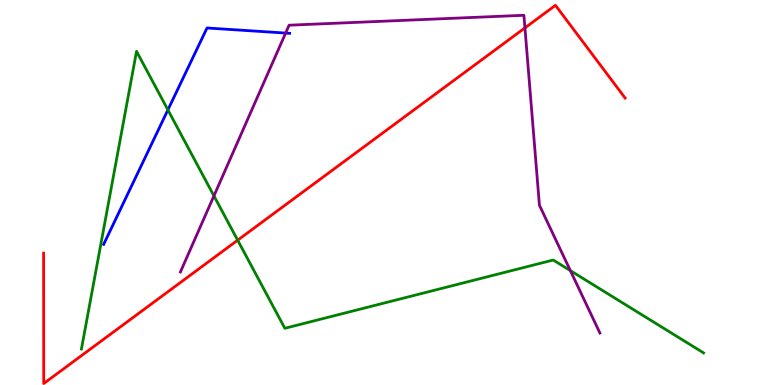[{'lines': ['blue', 'red'], 'intersections': []}, {'lines': ['green', 'red'], 'intersections': [{'x': 3.07, 'y': 3.76}]}, {'lines': ['purple', 'red'], 'intersections': [{'x': 6.77, 'y': 9.28}]}, {'lines': ['blue', 'green'], 'intersections': [{'x': 2.17, 'y': 7.15}]}, {'lines': ['blue', 'purple'], 'intersections': [{'x': 3.69, 'y': 9.14}]}, {'lines': ['green', 'purple'], 'intersections': [{'x': 2.76, 'y': 4.91}, {'x': 7.36, 'y': 2.97}]}]